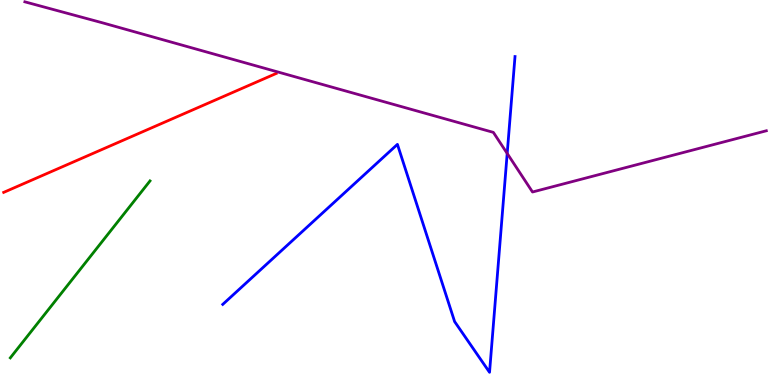[{'lines': ['blue', 'red'], 'intersections': []}, {'lines': ['green', 'red'], 'intersections': []}, {'lines': ['purple', 'red'], 'intersections': []}, {'lines': ['blue', 'green'], 'intersections': []}, {'lines': ['blue', 'purple'], 'intersections': [{'x': 6.54, 'y': 6.01}]}, {'lines': ['green', 'purple'], 'intersections': []}]